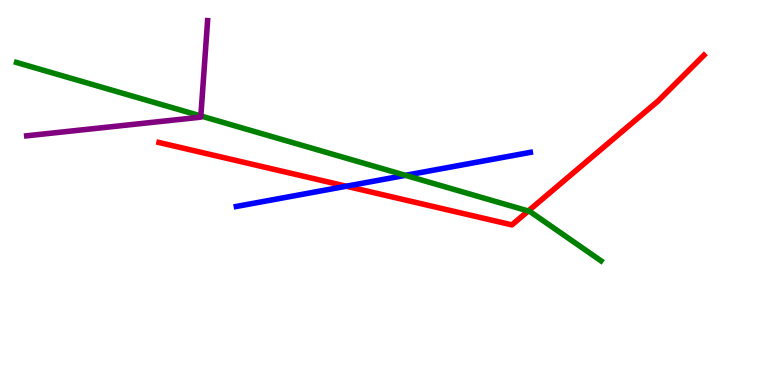[{'lines': ['blue', 'red'], 'intersections': [{'x': 4.47, 'y': 5.16}]}, {'lines': ['green', 'red'], 'intersections': [{'x': 6.82, 'y': 4.52}]}, {'lines': ['purple', 'red'], 'intersections': []}, {'lines': ['blue', 'green'], 'intersections': [{'x': 5.23, 'y': 5.45}]}, {'lines': ['blue', 'purple'], 'intersections': []}, {'lines': ['green', 'purple'], 'intersections': [{'x': 2.59, 'y': 6.99}]}]